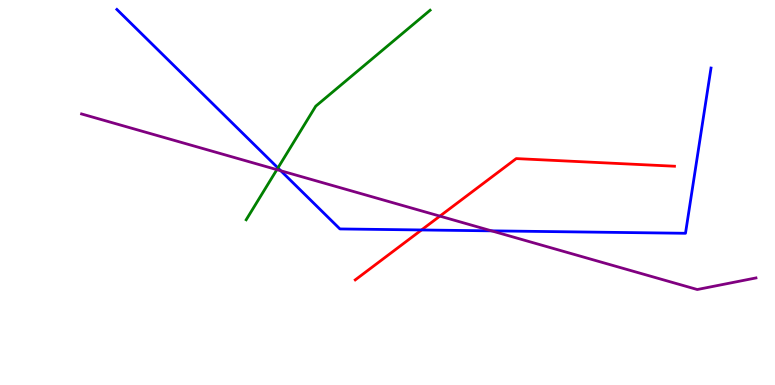[{'lines': ['blue', 'red'], 'intersections': [{'x': 5.44, 'y': 4.03}]}, {'lines': ['green', 'red'], 'intersections': []}, {'lines': ['purple', 'red'], 'intersections': [{'x': 5.68, 'y': 4.39}]}, {'lines': ['blue', 'green'], 'intersections': [{'x': 3.59, 'y': 5.64}]}, {'lines': ['blue', 'purple'], 'intersections': [{'x': 3.62, 'y': 5.56}, {'x': 6.34, 'y': 4.0}]}, {'lines': ['green', 'purple'], 'intersections': [{'x': 3.57, 'y': 5.59}]}]